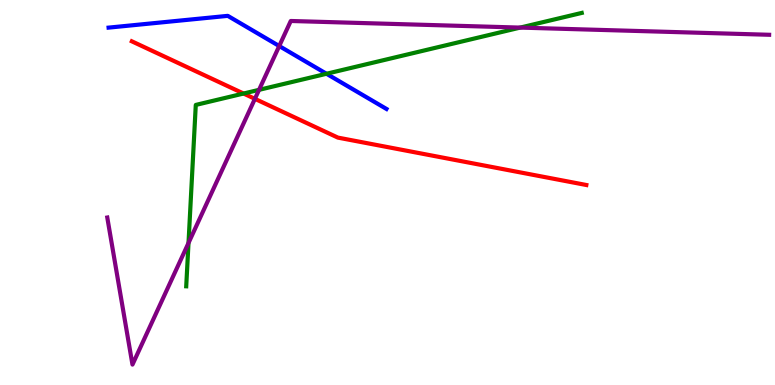[{'lines': ['blue', 'red'], 'intersections': []}, {'lines': ['green', 'red'], 'intersections': [{'x': 3.14, 'y': 7.57}]}, {'lines': ['purple', 'red'], 'intersections': [{'x': 3.29, 'y': 7.43}]}, {'lines': ['blue', 'green'], 'intersections': [{'x': 4.21, 'y': 8.08}]}, {'lines': ['blue', 'purple'], 'intersections': [{'x': 3.6, 'y': 8.8}]}, {'lines': ['green', 'purple'], 'intersections': [{'x': 2.43, 'y': 3.69}, {'x': 3.34, 'y': 7.67}, {'x': 6.71, 'y': 9.28}]}]